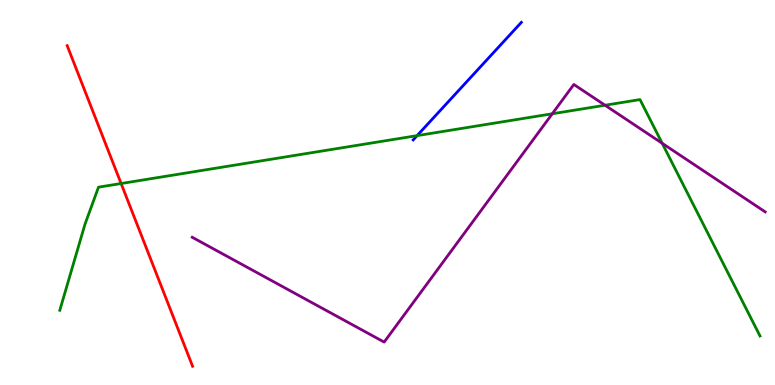[{'lines': ['blue', 'red'], 'intersections': []}, {'lines': ['green', 'red'], 'intersections': [{'x': 1.56, 'y': 5.23}]}, {'lines': ['purple', 'red'], 'intersections': []}, {'lines': ['blue', 'green'], 'intersections': [{'x': 5.38, 'y': 6.48}]}, {'lines': ['blue', 'purple'], 'intersections': []}, {'lines': ['green', 'purple'], 'intersections': [{'x': 7.13, 'y': 7.04}, {'x': 7.81, 'y': 7.27}, {'x': 8.54, 'y': 6.28}]}]